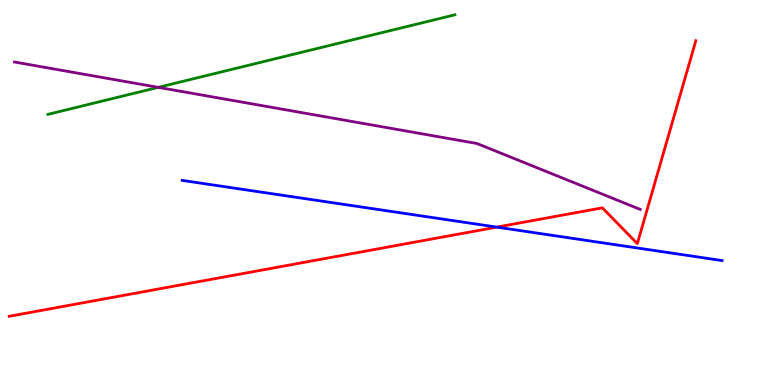[{'lines': ['blue', 'red'], 'intersections': [{'x': 6.41, 'y': 4.1}]}, {'lines': ['green', 'red'], 'intersections': []}, {'lines': ['purple', 'red'], 'intersections': []}, {'lines': ['blue', 'green'], 'intersections': []}, {'lines': ['blue', 'purple'], 'intersections': []}, {'lines': ['green', 'purple'], 'intersections': [{'x': 2.04, 'y': 7.73}]}]